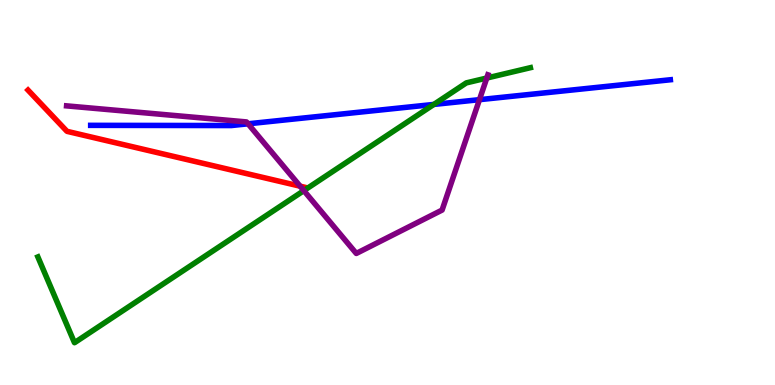[{'lines': ['blue', 'red'], 'intersections': []}, {'lines': ['green', 'red'], 'intersections': []}, {'lines': ['purple', 'red'], 'intersections': [{'x': 3.87, 'y': 5.16}]}, {'lines': ['blue', 'green'], 'intersections': [{'x': 5.6, 'y': 7.29}]}, {'lines': ['blue', 'purple'], 'intersections': [{'x': 3.2, 'y': 6.78}, {'x': 6.19, 'y': 7.41}]}, {'lines': ['green', 'purple'], 'intersections': [{'x': 3.92, 'y': 5.05}, {'x': 6.28, 'y': 7.97}]}]